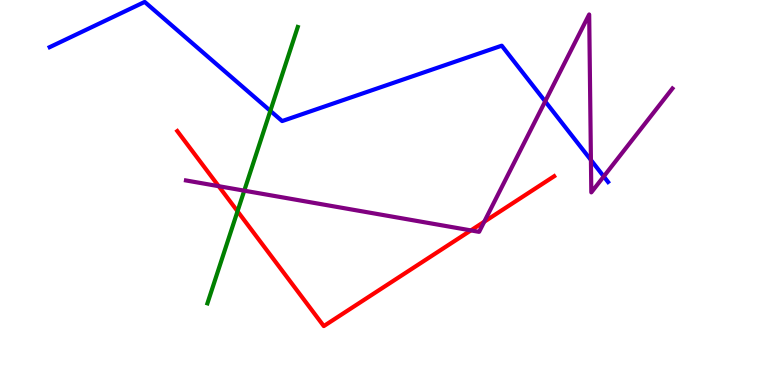[{'lines': ['blue', 'red'], 'intersections': []}, {'lines': ['green', 'red'], 'intersections': [{'x': 3.06, 'y': 4.51}]}, {'lines': ['purple', 'red'], 'intersections': [{'x': 2.82, 'y': 5.16}, {'x': 6.08, 'y': 4.02}, {'x': 6.25, 'y': 4.24}]}, {'lines': ['blue', 'green'], 'intersections': [{'x': 3.49, 'y': 7.12}]}, {'lines': ['blue', 'purple'], 'intersections': [{'x': 7.03, 'y': 7.37}, {'x': 7.62, 'y': 5.84}, {'x': 7.79, 'y': 5.42}]}, {'lines': ['green', 'purple'], 'intersections': [{'x': 3.15, 'y': 5.05}]}]